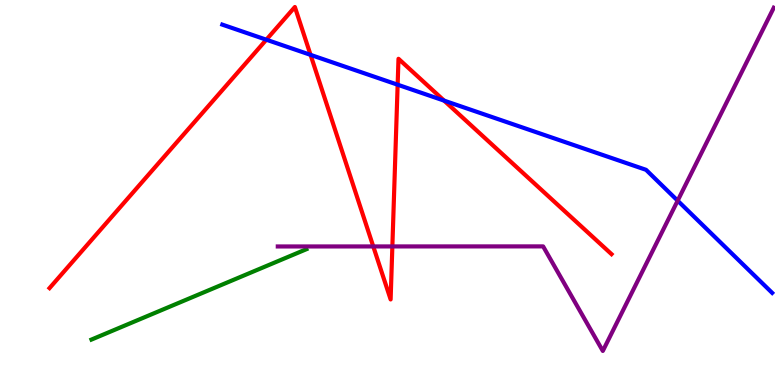[{'lines': ['blue', 'red'], 'intersections': [{'x': 3.44, 'y': 8.97}, {'x': 4.01, 'y': 8.58}, {'x': 5.13, 'y': 7.8}, {'x': 5.73, 'y': 7.39}]}, {'lines': ['green', 'red'], 'intersections': []}, {'lines': ['purple', 'red'], 'intersections': [{'x': 4.82, 'y': 3.6}, {'x': 5.06, 'y': 3.6}]}, {'lines': ['blue', 'green'], 'intersections': []}, {'lines': ['blue', 'purple'], 'intersections': [{'x': 8.74, 'y': 4.79}]}, {'lines': ['green', 'purple'], 'intersections': []}]